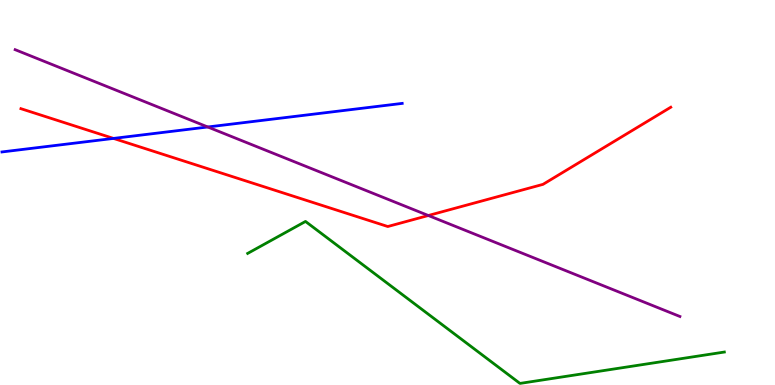[{'lines': ['blue', 'red'], 'intersections': [{'x': 1.46, 'y': 6.4}]}, {'lines': ['green', 'red'], 'intersections': []}, {'lines': ['purple', 'red'], 'intersections': [{'x': 5.53, 'y': 4.4}]}, {'lines': ['blue', 'green'], 'intersections': []}, {'lines': ['blue', 'purple'], 'intersections': [{'x': 2.68, 'y': 6.7}]}, {'lines': ['green', 'purple'], 'intersections': []}]